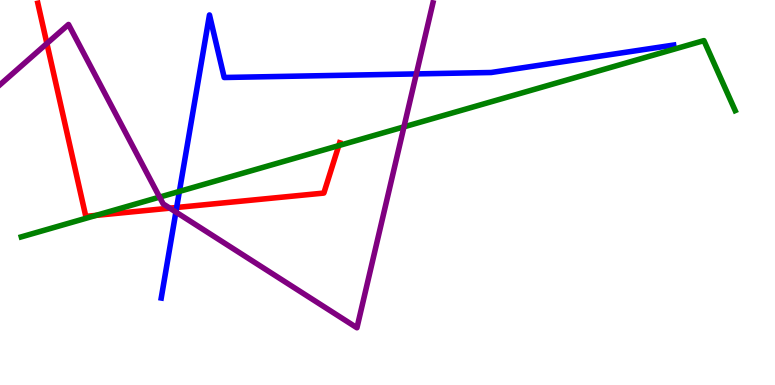[{'lines': ['blue', 'red'], 'intersections': [{'x': 2.28, 'y': 4.61}]}, {'lines': ['green', 'red'], 'intersections': [{'x': 1.24, 'y': 4.41}, {'x': 4.37, 'y': 6.22}]}, {'lines': ['purple', 'red'], 'intersections': [{'x': 0.605, 'y': 8.87}, {'x': 2.19, 'y': 4.59}]}, {'lines': ['blue', 'green'], 'intersections': [{'x': 2.31, 'y': 5.03}]}, {'lines': ['blue', 'purple'], 'intersections': [{'x': 2.27, 'y': 4.49}, {'x': 5.37, 'y': 8.08}]}, {'lines': ['green', 'purple'], 'intersections': [{'x': 2.06, 'y': 4.88}, {'x': 5.21, 'y': 6.71}]}]